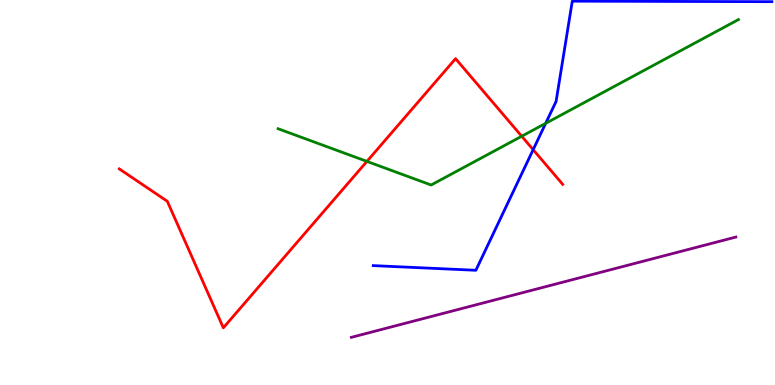[{'lines': ['blue', 'red'], 'intersections': [{'x': 6.88, 'y': 6.11}]}, {'lines': ['green', 'red'], 'intersections': [{'x': 4.73, 'y': 5.81}, {'x': 6.73, 'y': 6.46}]}, {'lines': ['purple', 'red'], 'intersections': []}, {'lines': ['blue', 'green'], 'intersections': [{'x': 7.04, 'y': 6.8}]}, {'lines': ['blue', 'purple'], 'intersections': []}, {'lines': ['green', 'purple'], 'intersections': []}]